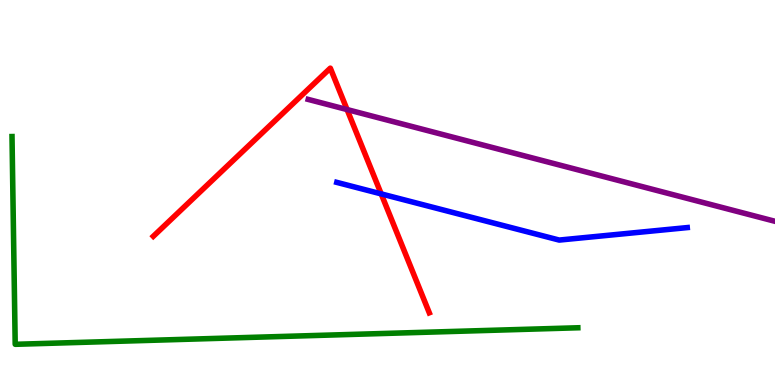[{'lines': ['blue', 'red'], 'intersections': [{'x': 4.92, 'y': 4.96}]}, {'lines': ['green', 'red'], 'intersections': []}, {'lines': ['purple', 'red'], 'intersections': [{'x': 4.48, 'y': 7.15}]}, {'lines': ['blue', 'green'], 'intersections': []}, {'lines': ['blue', 'purple'], 'intersections': []}, {'lines': ['green', 'purple'], 'intersections': []}]